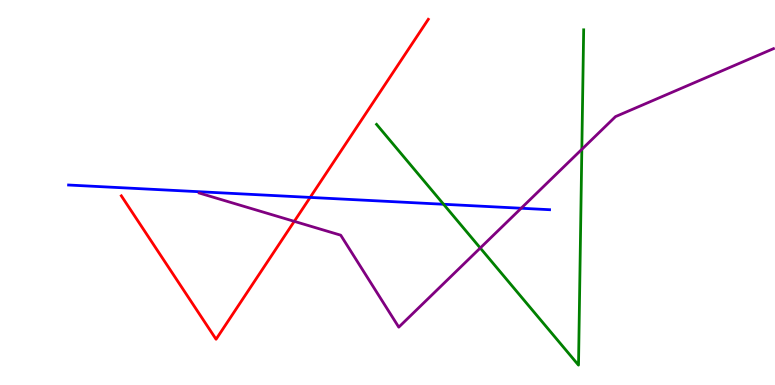[{'lines': ['blue', 'red'], 'intersections': [{'x': 4.0, 'y': 4.87}]}, {'lines': ['green', 'red'], 'intersections': []}, {'lines': ['purple', 'red'], 'intersections': [{'x': 3.8, 'y': 4.25}]}, {'lines': ['blue', 'green'], 'intersections': [{'x': 5.72, 'y': 4.69}]}, {'lines': ['blue', 'purple'], 'intersections': [{'x': 6.72, 'y': 4.59}]}, {'lines': ['green', 'purple'], 'intersections': [{'x': 6.2, 'y': 3.56}, {'x': 7.51, 'y': 6.12}]}]